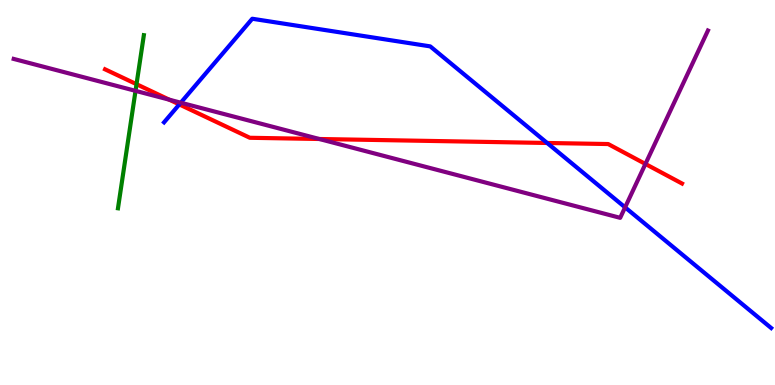[{'lines': ['blue', 'red'], 'intersections': [{'x': 2.31, 'y': 7.29}, {'x': 7.06, 'y': 6.29}]}, {'lines': ['green', 'red'], 'intersections': [{'x': 1.76, 'y': 7.81}]}, {'lines': ['purple', 'red'], 'intersections': [{'x': 2.18, 'y': 7.41}, {'x': 4.12, 'y': 6.39}, {'x': 8.33, 'y': 5.74}]}, {'lines': ['blue', 'green'], 'intersections': []}, {'lines': ['blue', 'purple'], 'intersections': [{'x': 2.33, 'y': 7.33}, {'x': 8.07, 'y': 4.61}]}, {'lines': ['green', 'purple'], 'intersections': [{'x': 1.75, 'y': 7.64}]}]